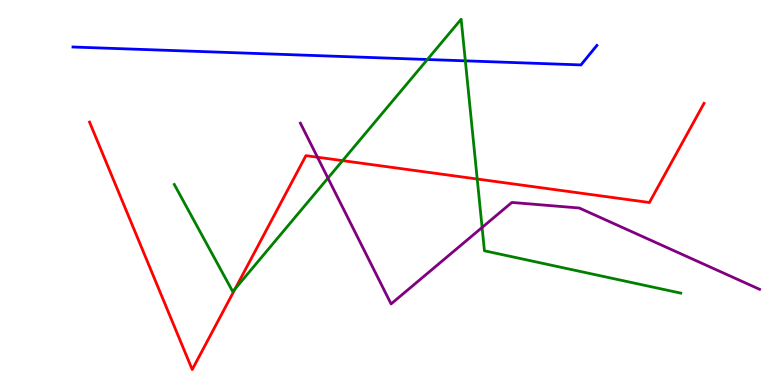[{'lines': ['blue', 'red'], 'intersections': []}, {'lines': ['green', 'red'], 'intersections': [{'x': 3.03, 'y': 2.5}, {'x': 4.42, 'y': 5.83}, {'x': 6.16, 'y': 5.35}]}, {'lines': ['purple', 'red'], 'intersections': [{'x': 4.1, 'y': 5.92}]}, {'lines': ['blue', 'green'], 'intersections': [{'x': 5.51, 'y': 8.45}, {'x': 6.0, 'y': 8.42}]}, {'lines': ['blue', 'purple'], 'intersections': []}, {'lines': ['green', 'purple'], 'intersections': [{'x': 4.23, 'y': 5.37}, {'x': 6.22, 'y': 4.09}]}]